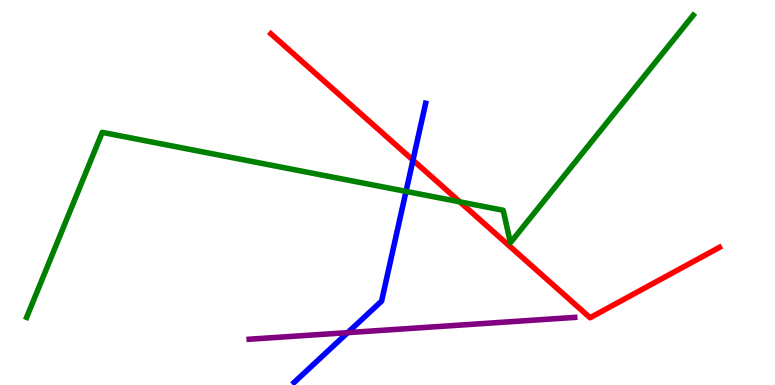[{'lines': ['blue', 'red'], 'intersections': [{'x': 5.33, 'y': 5.84}]}, {'lines': ['green', 'red'], 'intersections': [{'x': 5.93, 'y': 4.76}]}, {'lines': ['purple', 'red'], 'intersections': []}, {'lines': ['blue', 'green'], 'intersections': [{'x': 5.24, 'y': 5.03}]}, {'lines': ['blue', 'purple'], 'intersections': [{'x': 4.49, 'y': 1.36}]}, {'lines': ['green', 'purple'], 'intersections': []}]